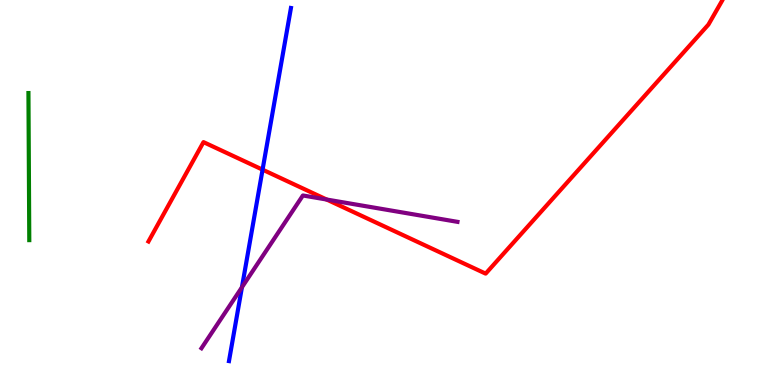[{'lines': ['blue', 'red'], 'intersections': [{'x': 3.39, 'y': 5.59}]}, {'lines': ['green', 'red'], 'intersections': []}, {'lines': ['purple', 'red'], 'intersections': [{'x': 4.21, 'y': 4.82}]}, {'lines': ['blue', 'green'], 'intersections': []}, {'lines': ['blue', 'purple'], 'intersections': [{'x': 3.12, 'y': 2.54}]}, {'lines': ['green', 'purple'], 'intersections': []}]